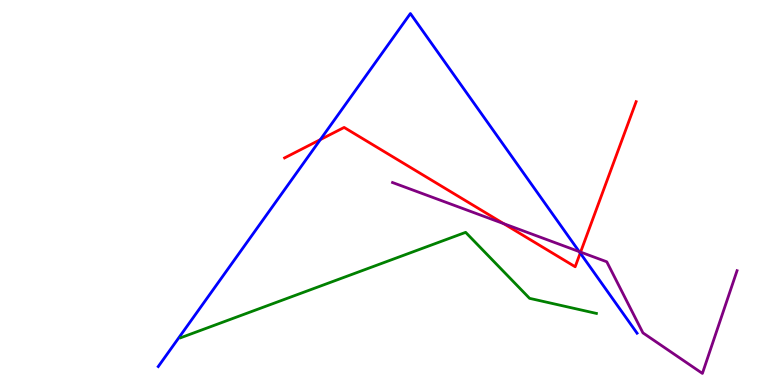[{'lines': ['blue', 'red'], 'intersections': [{'x': 4.13, 'y': 6.37}, {'x': 7.49, 'y': 3.43}]}, {'lines': ['green', 'red'], 'intersections': []}, {'lines': ['purple', 'red'], 'intersections': [{'x': 6.5, 'y': 4.19}, {'x': 7.49, 'y': 3.45}]}, {'lines': ['blue', 'green'], 'intersections': []}, {'lines': ['blue', 'purple'], 'intersections': [{'x': 7.47, 'y': 3.47}]}, {'lines': ['green', 'purple'], 'intersections': []}]